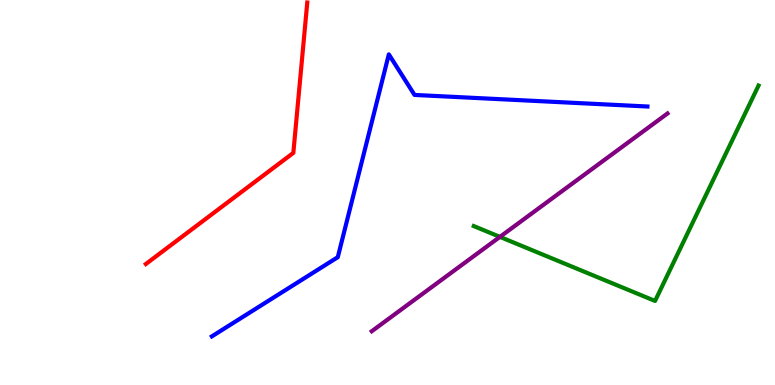[{'lines': ['blue', 'red'], 'intersections': []}, {'lines': ['green', 'red'], 'intersections': []}, {'lines': ['purple', 'red'], 'intersections': []}, {'lines': ['blue', 'green'], 'intersections': []}, {'lines': ['blue', 'purple'], 'intersections': []}, {'lines': ['green', 'purple'], 'intersections': [{'x': 6.45, 'y': 3.85}]}]